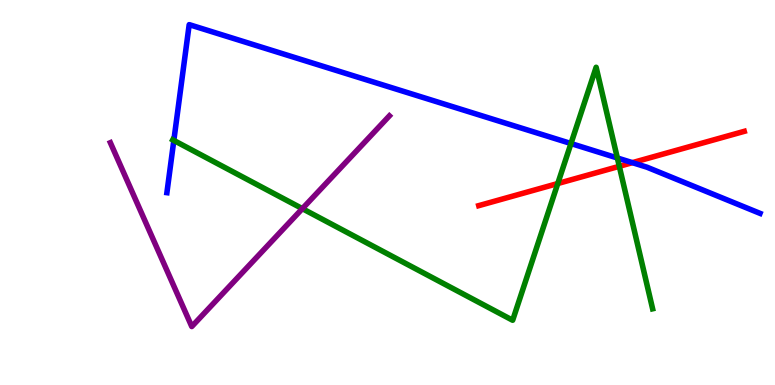[{'lines': ['blue', 'red'], 'intersections': [{'x': 8.16, 'y': 5.78}]}, {'lines': ['green', 'red'], 'intersections': [{'x': 7.2, 'y': 5.23}, {'x': 7.99, 'y': 5.68}]}, {'lines': ['purple', 'red'], 'intersections': []}, {'lines': ['blue', 'green'], 'intersections': [{'x': 2.24, 'y': 6.35}, {'x': 7.37, 'y': 6.27}, {'x': 7.97, 'y': 5.9}]}, {'lines': ['blue', 'purple'], 'intersections': []}, {'lines': ['green', 'purple'], 'intersections': [{'x': 3.9, 'y': 4.58}]}]